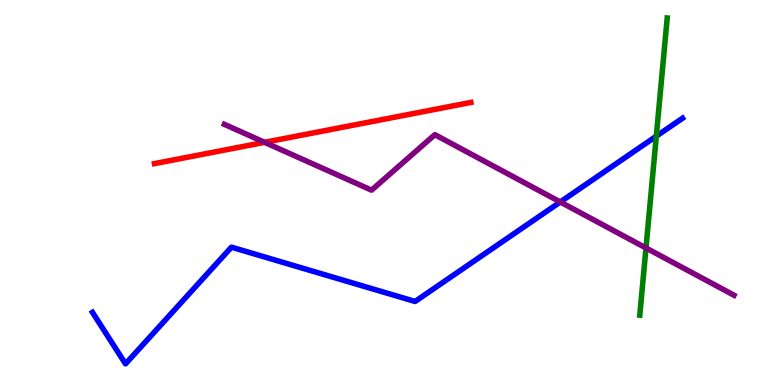[{'lines': ['blue', 'red'], 'intersections': []}, {'lines': ['green', 'red'], 'intersections': []}, {'lines': ['purple', 'red'], 'intersections': [{'x': 3.41, 'y': 6.3}]}, {'lines': ['blue', 'green'], 'intersections': [{'x': 8.47, 'y': 6.46}]}, {'lines': ['blue', 'purple'], 'intersections': [{'x': 7.23, 'y': 4.75}]}, {'lines': ['green', 'purple'], 'intersections': [{'x': 8.34, 'y': 3.56}]}]